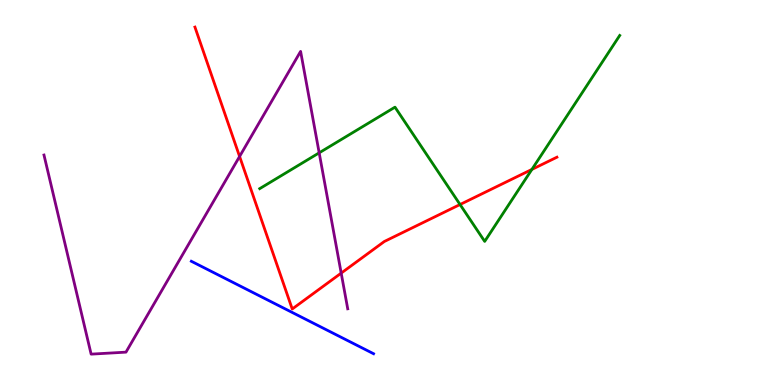[{'lines': ['blue', 'red'], 'intersections': []}, {'lines': ['green', 'red'], 'intersections': [{'x': 5.94, 'y': 4.69}, {'x': 6.86, 'y': 5.6}]}, {'lines': ['purple', 'red'], 'intersections': [{'x': 3.09, 'y': 5.94}, {'x': 4.4, 'y': 2.91}]}, {'lines': ['blue', 'green'], 'intersections': []}, {'lines': ['blue', 'purple'], 'intersections': []}, {'lines': ['green', 'purple'], 'intersections': [{'x': 4.12, 'y': 6.03}]}]